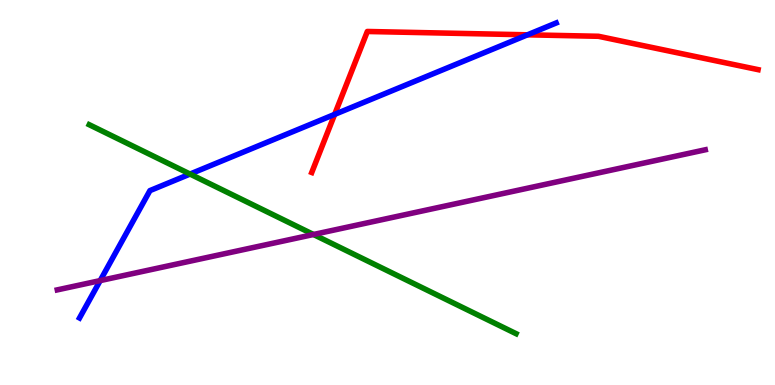[{'lines': ['blue', 'red'], 'intersections': [{'x': 4.32, 'y': 7.03}, {'x': 6.81, 'y': 9.1}]}, {'lines': ['green', 'red'], 'intersections': []}, {'lines': ['purple', 'red'], 'intersections': []}, {'lines': ['blue', 'green'], 'intersections': [{'x': 2.45, 'y': 5.48}]}, {'lines': ['blue', 'purple'], 'intersections': [{'x': 1.29, 'y': 2.71}]}, {'lines': ['green', 'purple'], 'intersections': [{'x': 4.04, 'y': 3.91}]}]